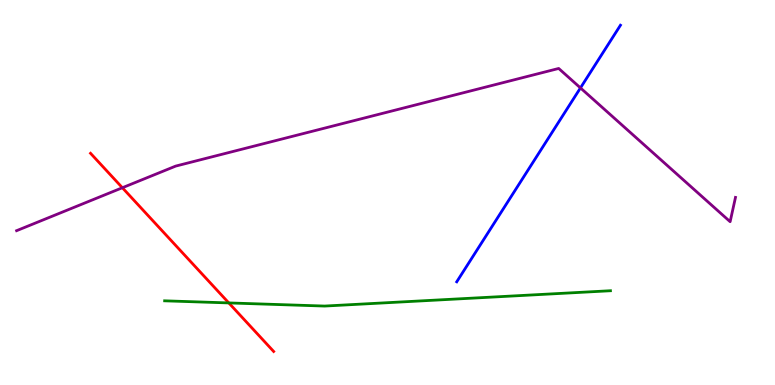[{'lines': ['blue', 'red'], 'intersections': []}, {'lines': ['green', 'red'], 'intersections': [{'x': 2.95, 'y': 2.13}]}, {'lines': ['purple', 'red'], 'intersections': [{'x': 1.58, 'y': 5.12}]}, {'lines': ['blue', 'green'], 'intersections': []}, {'lines': ['blue', 'purple'], 'intersections': [{'x': 7.49, 'y': 7.72}]}, {'lines': ['green', 'purple'], 'intersections': []}]